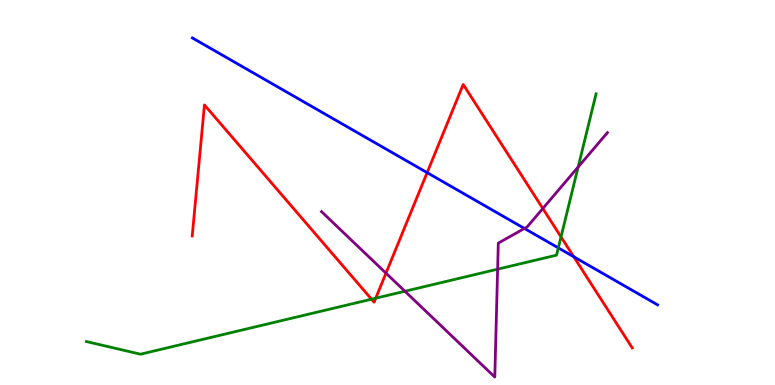[{'lines': ['blue', 'red'], 'intersections': [{'x': 5.51, 'y': 5.52}, {'x': 7.4, 'y': 3.33}]}, {'lines': ['green', 'red'], 'intersections': [{'x': 4.79, 'y': 2.23}, {'x': 4.85, 'y': 2.25}, {'x': 7.24, 'y': 3.85}]}, {'lines': ['purple', 'red'], 'intersections': [{'x': 4.98, 'y': 2.9}, {'x': 7.0, 'y': 4.58}]}, {'lines': ['blue', 'green'], 'intersections': [{'x': 7.2, 'y': 3.56}]}, {'lines': ['blue', 'purple'], 'intersections': [{'x': 6.77, 'y': 4.07}]}, {'lines': ['green', 'purple'], 'intersections': [{'x': 5.22, 'y': 2.43}, {'x': 6.42, 'y': 3.01}, {'x': 7.46, 'y': 5.66}]}]